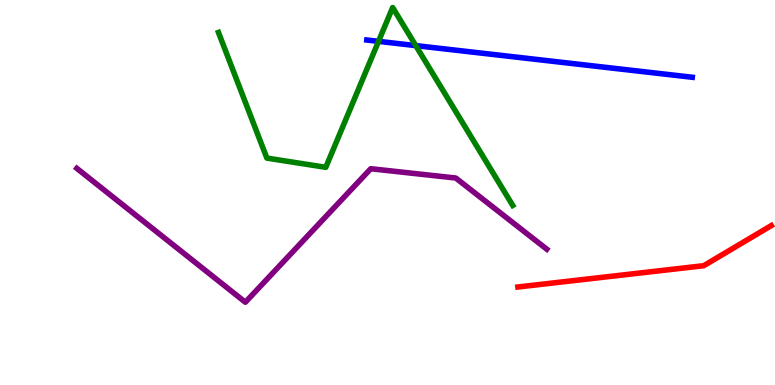[{'lines': ['blue', 'red'], 'intersections': []}, {'lines': ['green', 'red'], 'intersections': []}, {'lines': ['purple', 'red'], 'intersections': []}, {'lines': ['blue', 'green'], 'intersections': [{'x': 4.88, 'y': 8.93}, {'x': 5.36, 'y': 8.82}]}, {'lines': ['blue', 'purple'], 'intersections': []}, {'lines': ['green', 'purple'], 'intersections': []}]